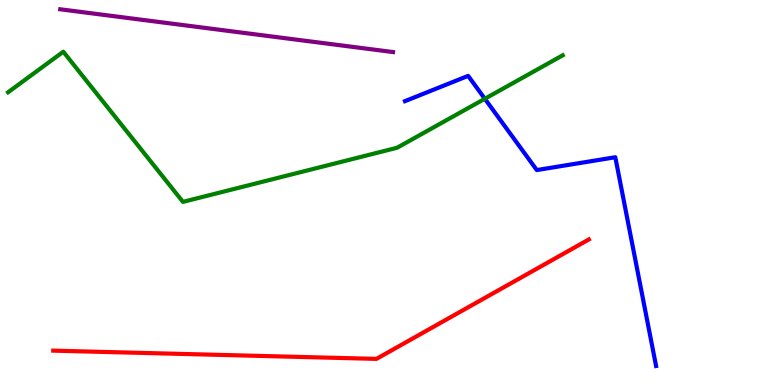[{'lines': ['blue', 'red'], 'intersections': []}, {'lines': ['green', 'red'], 'intersections': []}, {'lines': ['purple', 'red'], 'intersections': []}, {'lines': ['blue', 'green'], 'intersections': [{'x': 6.26, 'y': 7.43}]}, {'lines': ['blue', 'purple'], 'intersections': []}, {'lines': ['green', 'purple'], 'intersections': []}]